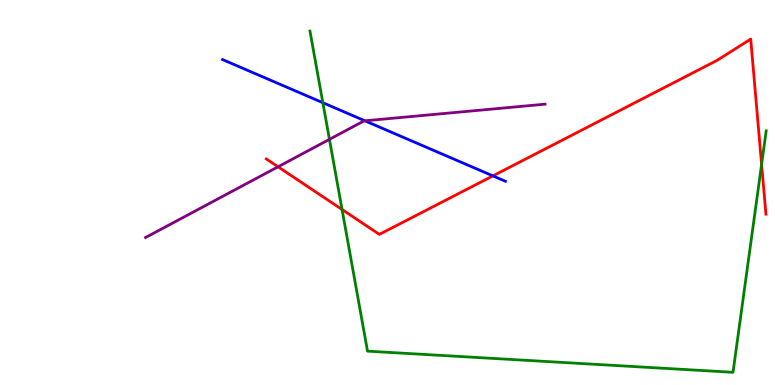[{'lines': ['blue', 'red'], 'intersections': [{'x': 6.36, 'y': 5.43}]}, {'lines': ['green', 'red'], 'intersections': [{'x': 4.41, 'y': 4.56}, {'x': 9.83, 'y': 5.73}]}, {'lines': ['purple', 'red'], 'intersections': [{'x': 3.59, 'y': 5.67}]}, {'lines': ['blue', 'green'], 'intersections': [{'x': 4.17, 'y': 7.33}]}, {'lines': ['blue', 'purple'], 'intersections': [{'x': 4.71, 'y': 6.86}]}, {'lines': ['green', 'purple'], 'intersections': [{'x': 4.25, 'y': 6.38}]}]